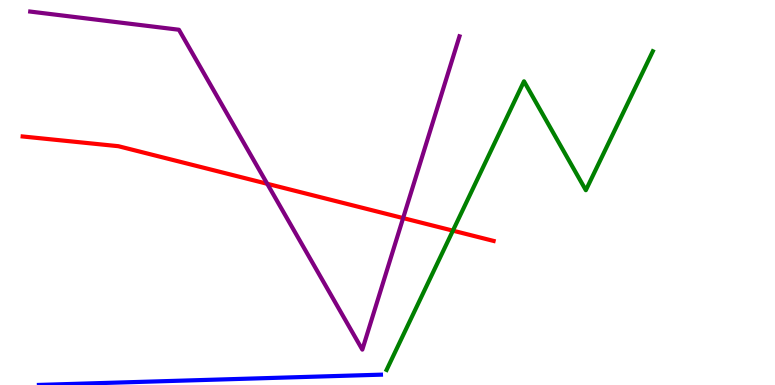[{'lines': ['blue', 'red'], 'intersections': []}, {'lines': ['green', 'red'], 'intersections': [{'x': 5.84, 'y': 4.01}]}, {'lines': ['purple', 'red'], 'intersections': [{'x': 3.45, 'y': 5.23}, {'x': 5.2, 'y': 4.34}]}, {'lines': ['blue', 'green'], 'intersections': []}, {'lines': ['blue', 'purple'], 'intersections': []}, {'lines': ['green', 'purple'], 'intersections': []}]